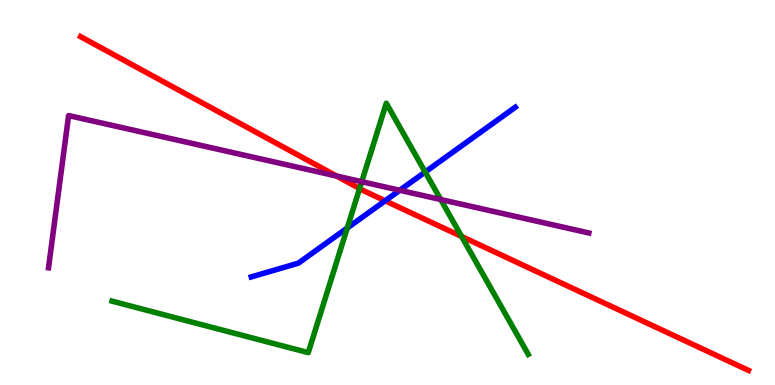[{'lines': ['blue', 'red'], 'intersections': [{'x': 4.97, 'y': 4.78}]}, {'lines': ['green', 'red'], 'intersections': [{'x': 4.64, 'y': 5.1}, {'x': 5.96, 'y': 3.86}]}, {'lines': ['purple', 'red'], 'intersections': [{'x': 4.34, 'y': 5.43}]}, {'lines': ['blue', 'green'], 'intersections': [{'x': 4.48, 'y': 4.08}, {'x': 5.49, 'y': 5.53}]}, {'lines': ['blue', 'purple'], 'intersections': [{'x': 5.16, 'y': 5.06}]}, {'lines': ['green', 'purple'], 'intersections': [{'x': 4.67, 'y': 5.28}, {'x': 5.69, 'y': 4.82}]}]